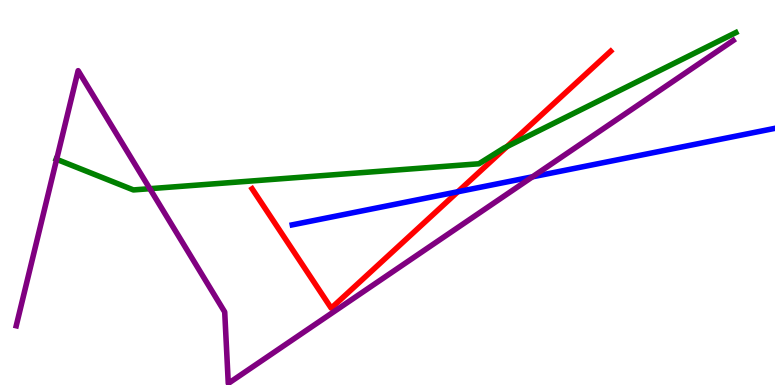[{'lines': ['blue', 'red'], 'intersections': [{'x': 5.91, 'y': 5.02}]}, {'lines': ['green', 'red'], 'intersections': [{'x': 6.54, 'y': 6.19}]}, {'lines': ['purple', 'red'], 'intersections': []}, {'lines': ['blue', 'green'], 'intersections': []}, {'lines': ['blue', 'purple'], 'intersections': [{'x': 6.87, 'y': 5.41}]}, {'lines': ['green', 'purple'], 'intersections': [{'x': 0.731, 'y': 5.86}, {'x': 1.93, 'y': 5.1}]}]